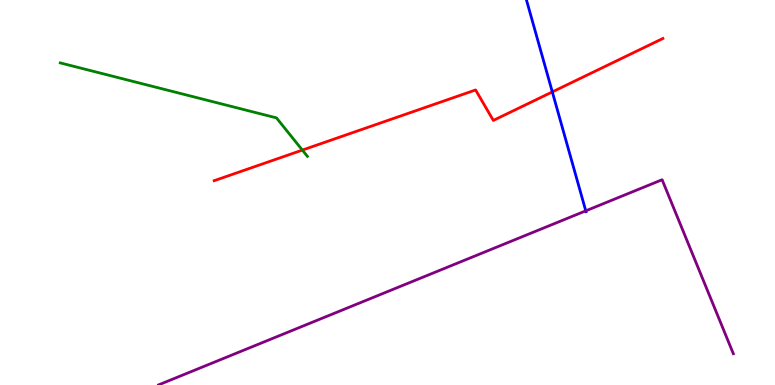[{'lines': ['blue', 'red'], 'intersections': [{'x': 7.13, 'y': 7.61}]}, {'lines': ['green', 'red'], 'intersections': [{'x': 3.9, 'y': 6.1}]}, {'lines': ['purple', 'red'], 'intersections': []}, {'lines': ['blue', 'green'], 'intersections': []}, {'lines': ['blue', 'purple'], 'intersections': [{'x': 7.56, 'y': 4.52}]}, {'lines': ['green', 'purple'], 'intersections': []}]